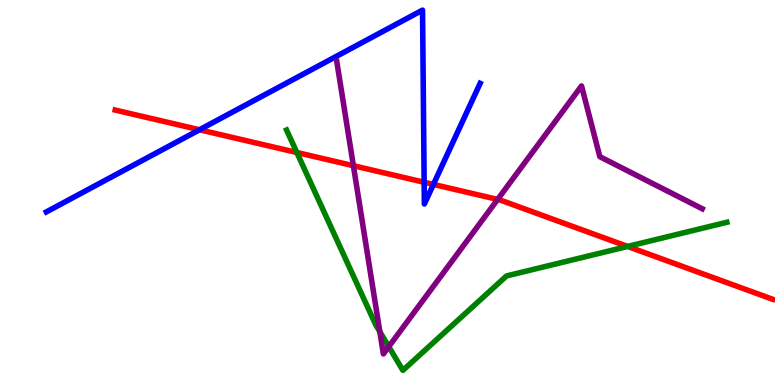[{'lines': ['blue', 'red'], 'intersections': [{'x': 2.57, 'y': 6.63}, {'x': 5.47, 'y': 5.27}, {'x': 5.59, 'y': 5.21}]}, {'lines': ['green', 'red'], 'intersections': [{'x': 3.83, 'y': 6.04}, {'x': 8.1, 'y': 3.6}]}, {'lines': ['purple', 'red'], 'intersections': [{'x': 4.56, 'y': 5.7}, {'x': 6.42, 'y': 4.82}]}, {'lines': ['blue', 'green'], 'intersections': []}, {'lines': ['blue', 'purple'], 'intersections': []}, {'lines': ['green', 'purple'], 'intersections': [{'x': 4.9, 'y': 1.38}, {'x': 5.02, 'y': 0.995}]}]